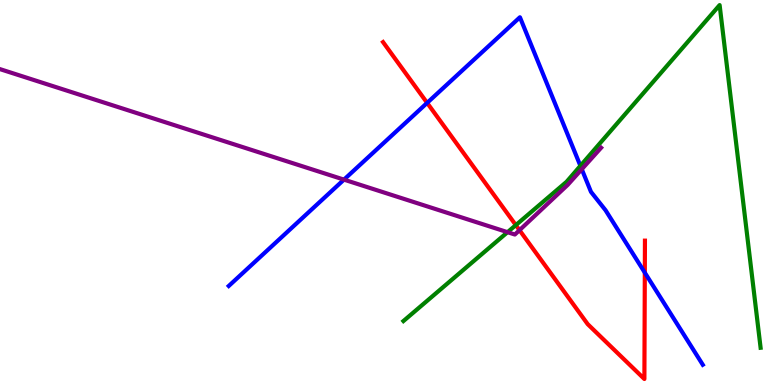[{'lines': ['blue', 'red'], 'intersections': [{'x': 5.51, 'y': 7.33}, {'x': 8.32, 'y': 2.92}]}, {'lines': ['green', 'red'], 'intersections': [{'x': 6.66, 'y': 4.15}]}, {'lines': ['purple', 'red'], 'intersections': [{'x': 6.7, 'y': 4.02}]}, {'lines': ['blue', 'green'], 'intersections': [{'x': 7.49, 'y': 5.69}]}, {'lines': ['blue', 'purple'], 'intersections': [{'x': 4.44, 'y': 5.33}, {'x': 7.51, 'y': 5.6}]}, {'lines': ['green', 'purple'], 'intersections': [{'x': 6.55, 'y': 3.97}]}]